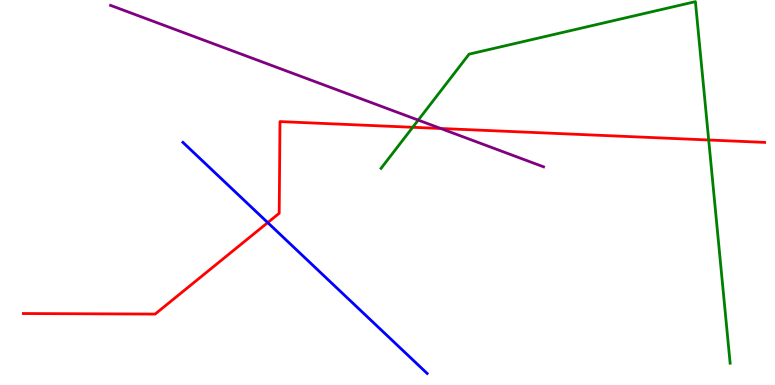[{'lines': ['blue', 'red'], 'intersections': [{'x': 3.45, 'y': 4.22}]}, {'lines': ['green', 'red'], 'intersections': [{'x': 5.33, 'y': 6.69}, {'x': 9.14, 'y': 6.36}]}, {'lines': ['purple', 'red'], 'intersections': [{'x': 5.69, 'y': 6.66}]}, {'lines': ['blue', 'green'], 'intersections': []}, {'lines': ['blue', 'purple'], 'intersections': []}, {'lines': ['green', 'purple'], 'intersections': [{'x': 5.4, 'y': 6.88}]}]